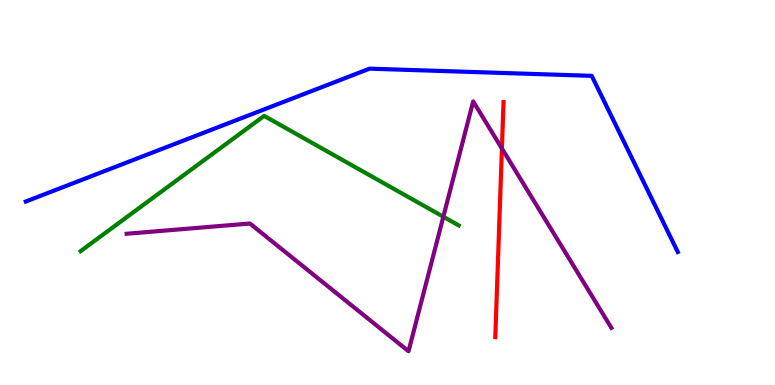[{'lines': ['blue', 'red'], 'intersections': []}, {'lines': ['green', 'red'], 'intersections': []}, {'lines': ['purple', 'red'], 'intersections': [{'x': 6.48, 'y': 6.14}]}, {'lines': ['blue', 'green'], 'intersections': []}, {'lines': ['blue', 'purple'], 'intersections': []}, {'lines': ['green', 'purple'], 'intersections': [{'x': 5.72, 'y': 4.37}]}]